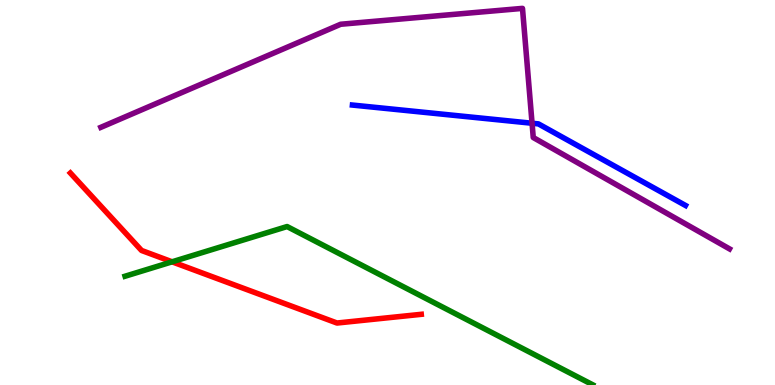[{'lines': ['blue', 'red'], 'intersections': []}, {'lines': ['green', 'red'], 'intersections': [{'x': 2.22, 'y': 3.2}]}, {'lines': ['purple', 'red'], 'intersections': []}, {'lines': ['blue', 'green'], 'intersections': []}, {'lines': ['blue', 'purple'], 'intersections': [{'x': 6.87, 'y': 6.8}]}, {'lines': ['green', 'purple'], 'intersections': []}]